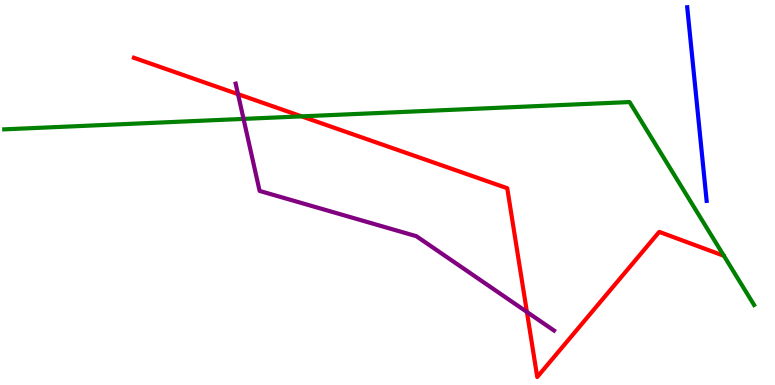[{'lines': ['blue', 'red'], 'intersections': []}, {'lines': ['green', 'red'], 'intersections': [{'x': 3.89, 'y': 6.98}]}, {'lines': ['purple', 'red'], 'intersections': [{'x': 3.07, 'y': 7.55}, {'x': 6.8, 'y': 1.9}]}, {'lines': ['blue', 'green'], 'intersections': []}, {'lines': ['blue', 'purple'], 'intersections': []}, {'lines': ['green', 'purple'], 'intersections': [{'x': 3.14, 'y': 6.91}]}]